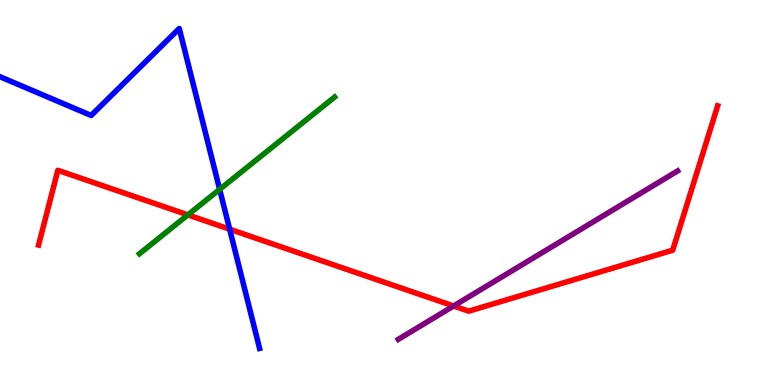[{'lines': ['blue', 'red'], 'intersections': [{'x': 2.96, 'y': 4.05}]}, {'lines': ['green', 'red'], 'intersections': [{'x': 2.42, 'y': 4.42}]}, {'lines': ['purple', 'red'], 'intersections': [{'x': 5.85, 'y': 2.05}]}, {'lines': ['blue', 'green'], 'intersections': [{'x': 2.83, 'y': 5.08}]}, {'lines': ['blue', 'purple'], 'intersections': []}, {'lines': ['green', 'purple'], 'intersections': []}]